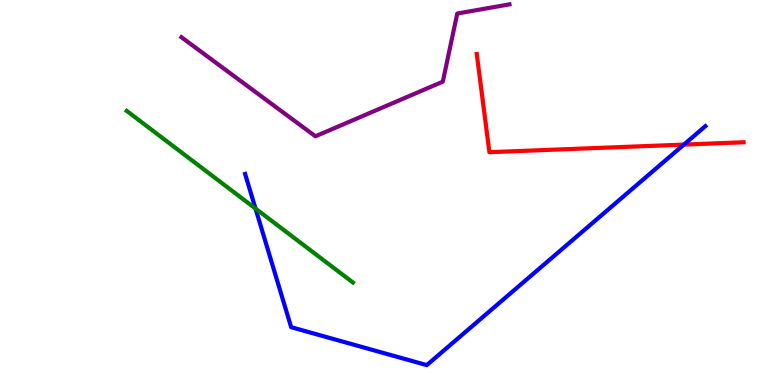[{'lines': ['blue', 'red'], 'intersections': [{'x': 8.82, 'y': 6.24}]}, {'lines': ['green', 'red'], 'intersections': []}, {'lines': ['purple', 'red'], 'intersections': []}, {'lines': ['blue', 'green'], 'intersections': [{'x': 3.3, 'y': 4.58}]}, {'lines': ['blue', 'purple'], 'intersections': []}, {'lines': ['green', 'purple'], 'intersections': []}]